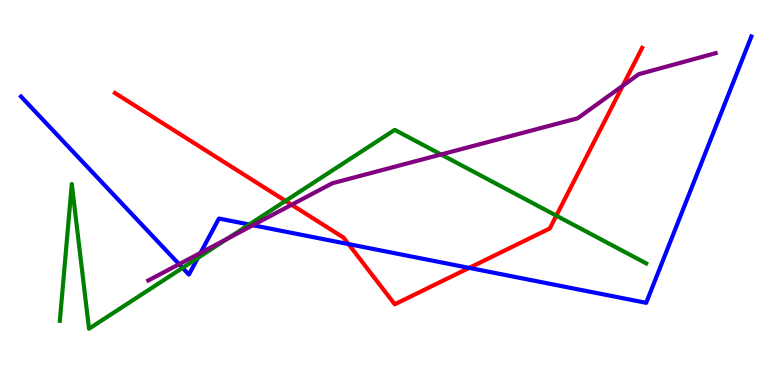[{'lines': ['blue', 'red'], 'intersections': [{'x': 4.5, 'y': 3.66}, {'x': 6.05, 'y': 3.04}]}, {'lines': ['green', 'red'], 'intersections': [{'x': 3.68, 'y': 4.78}, {'x': 7.18, 'y': 4.4}]}, {'lines': ['purple', 'red'], 'intersections': [{'x': 3.76, 'y': 4.68}, {'x': 8.04, 'y': 7.77}]}, {'lines': ['blue', 'green'], 'intersections': [{'x': 2.36, 'y': 3.04}, {'x': 2.55, 'y': 3.3}, {'x': 3.22, 'y': 4.17}]}, {'lines': ['blue', 'purple'], 'intersections': [{'x': 2.31, 'y': 3.14}, {'x': 2.59, 'y': 3.43}, {'x': 3.26, 'y': 4.15}]}, {'lines': ['green', 'purple'], 'intersections': [{'x': 2.94, 'y': 3.8}, {'x': 5.69, 'y': 5.99}]}]